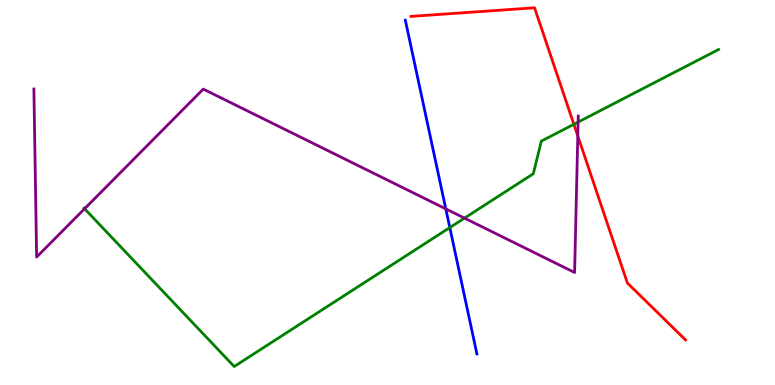[{'lines': ['blue', 'red'], 'intersections': []}, {'lines': ['green', 'red'], 'intersections': [{'x': 7.4, 'y': 6.77}]}, {'lines': ['purple', 'red'], 'intersections': [{'x': 7.46, 'y': 6.47}]}, {'lines': ['blue', 'green'], 'intersections': [{'x': 5.8, 'y': 4.09}]}, {'lines': ['blue', 'purple'], 'intersections': [{'x': 5.75, 'y': 4.57}]}, {'lines': ['green', 'purple'], 'intersections': [{'x': 1.09, 'y': 4.58}, {'x': 5.99, 'y': 4.33}, {'x': 7.46, 'y': 6.83}]}]